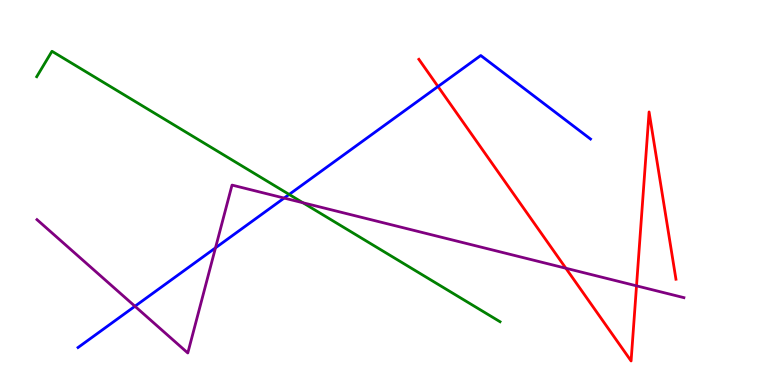[{'lines': ['blue', 'red'], 'intersections': [{'x': 5.65, 'y': 7.75}]}, {'lines': ['green', 'red'], 'intersections': []}, {'lines': ['purple', 'red'], 'intersections': [{'x': 7.3, 'y': 3.03}, {'x': 8.21, 'y': 2.58}]}, {'lines': ['blue', 'green'], 'intersections': [{'x': 3.73, 'y': 4.95}]}, {'lines': ['blue', 'purple'], 'intersections': [{'x': 1.74, 'y': 2.05}, {'x': 2.78, 'y': 3.56}, {'x': 3.67, 'y': 4.86}]}, {'lines': ['green', 'purple'], 'intersections': [{'x': 3.91, 'y': 4.73}]}]